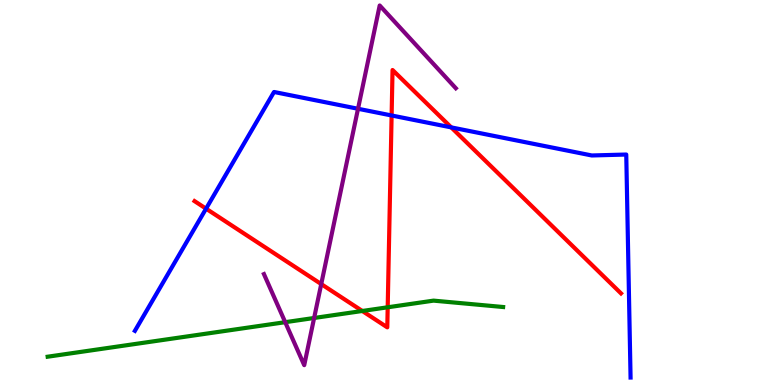[{'lines': ['blue', 'red'], 'intersections': [{'x': 2.66, 'y': 4.58}, {'x': 5.05, 'y': 7.0}, {'x': 5.82, 'y': 6.69}]}, {'lines': ['green', 'red'], 'intersections': [{'x': 4.67, 'y': 1.92}, {'x': 5.0, 'y': 2.02}]}, {'lines': ['purple', 'red'], 'intersections': [{'x': 4.15, 'y': 2.62}]}, {'lines': ['blue', 'green'], 'intersections': []}, {'lines': ['blue', 'purple'], 'intersections': [{'x': 4.62, 'y': 7.17}]}, {'lines': ['green', 'purple'], 'intersections': [{'x': 3.68, 'y': 1.63}, {'x': 4.05, 'y': 1.74}]}]